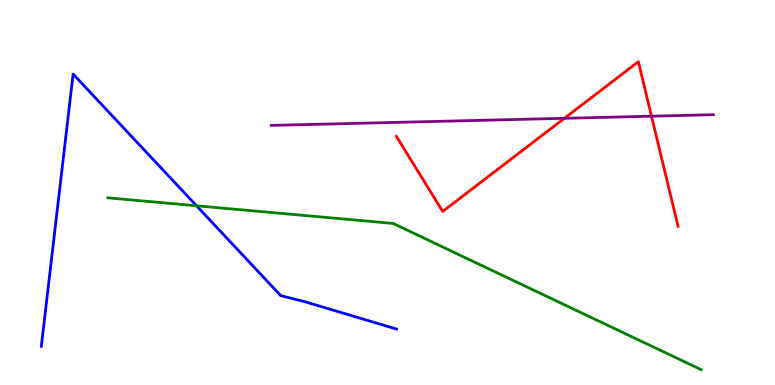[{'lines': ['blue', 'red'], 'intersections': []}, {'lines': ['green', 'red'], 'intersections': []}, {'lines': ['purple', 'red'], 'intersections': [{'x': 7.28, 'y': 6.93}, {'x': 8.41, 'y': 6.98}]}, {'lines': ['blue', 'green'], 'intersections': [{'x': 2.54, 'y': 4.65}]}, {'lines': ['blue', 'purple'], 'intersections': []}, {'lines': ['green', 'purple'], 'intersections': []}]